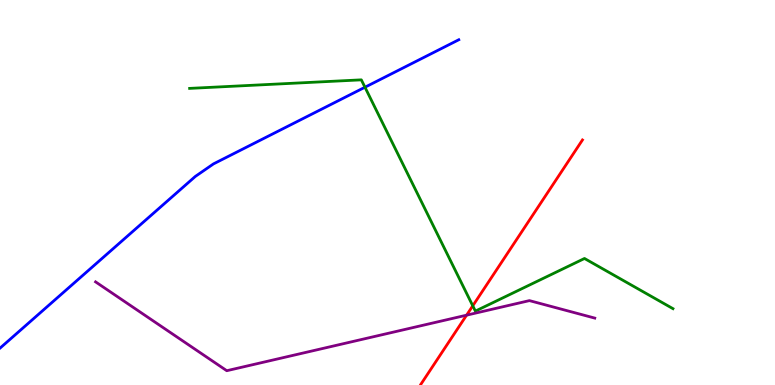[{'lines': ['blue', 'red'], 'intersections': []}, {'lines': ['green', 'red'], 'intersections': [{'x': 6.1, 'y': 2.06}]}, {'lines': ['purple', 'red'], 'intersections': [{'x': 6.02, 'y': 1.81}]}, {'lines': ['blue', 'green'], 'intersections': [{'x': 4.71, 'y': 7.73}]}, {'lines': ['blue', 'purple'], 'intersections': []}, {'lines': ['green', 'purple'], 'intersections': []}]